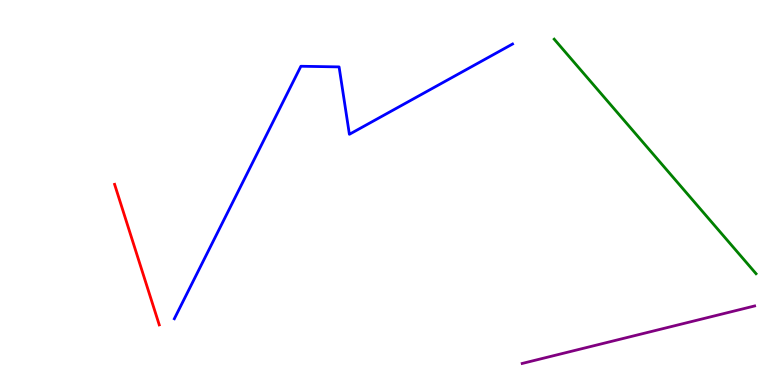[{'lines': ['blue', 'red'], 'intersections': []}, {'lines': ['green', 'red'], 'intersections': []}, {'lines': ['purple', 'red'], 'intersections': []}, {'lines': ['blue', 'green'], 'intersections': []}, {'lines': ['blue', 'purple'], 'intersections': []}, {'lines': ['green', 'purple'], 'intersections': []}]